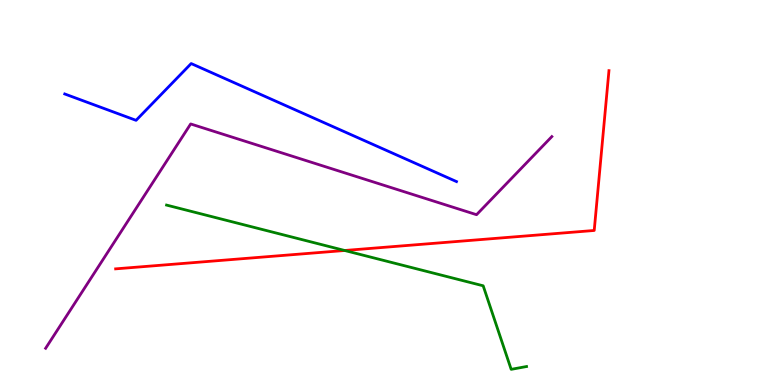[{'lines': ['blue', 'red'], 'intersections': []}, {'lines': ['green', 'red'], 'intersections': [{'x': 4.45, 'y': 3.49}]}, {'lines': ['purple', 'red'], 'intersections': []}, {'lines': ['blue', 'green'], 'intersections': []}, {'lines': ['blue', 'purple'], 'intersections': []}, {'lines': ['green', 'purple'], 'intersections': []}]